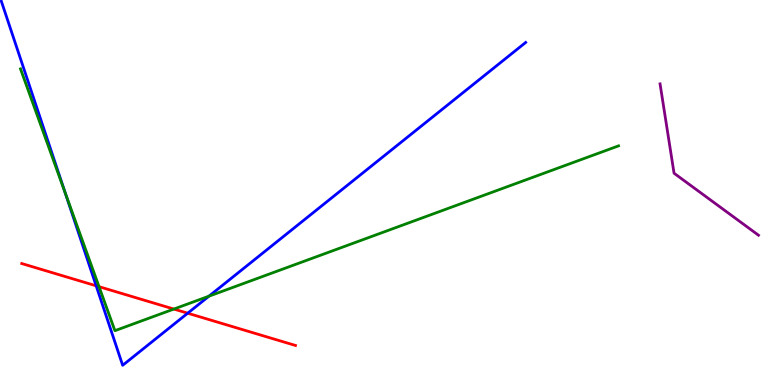[{'lines': ['blue', 'red'], 'intersections': [{'x': 1.24, 'y': 2.58}, {'x': 2.42, 'y': 1.86}]}, {'lines': ['green', 'red'], 'intersections': [{'x': 1.28, 'y': 2.55}, {'x': 2.24, 'y': 1.97}]}, {'lines': ['purple', 'red'], 'intersections': []}, {'lines': ['blue', 'green'], 'intersections': [{'x': 0.839, 'y': 5.01}, {'x': 2.7, 'y': 2.31}]}, {'lines': ['blue', 'purple'], 'intersections': []}, {'lines': ['green', 'purple'], 'intersections': []}]